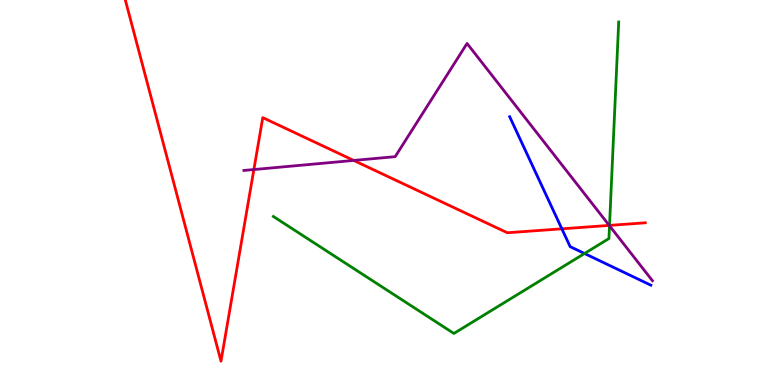[{'lines': ['blue', 'red'], 'intersections': [{'x': 7.25, 'y': 4.06}]}, {'lines': ['green', 'red'], 'intersections': [{'x': 7.86, 'y': 4.15}]}, {'lines': ['purple', 'red'], 'intersections': [{'x': 3.28, 'y': 5.6}, {'x': 4.56, 'y': 5.83}, {'x': 7.86, 'y': 4.15}]}, {'lines': ['blue', 'green'], 'intersections': [{'x': 7.54, 'y': 3.42}]}, {'lines': ['blue', 'purple'], 'intersections': []}, {'lines': ['green', 'purple'], 'intersections': [{'x': 7.86, 'y': 4.14}]}]